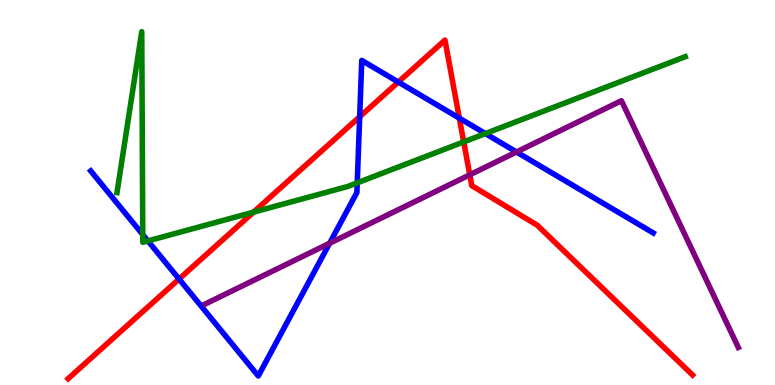[{'lines': ['blue', 'red'], 'intersections': [{'x': 2.31, 'y': 2.75}, {'x': 4.64, 'y': 6.97}, {'x': 5.14, 'y': 7.87}, {'x': 5.93, 'y': 6.93}]}, {'lines': ['green', 'red'], 'intersections': [{'x': 3.27, 'y': 4.49}, {'x': 5.98, 'y': 6.31}]}, {'lines': ['purple', 'red'], 'intersections': [{'x': 6.06, 'y': 5.46}]}, {'lines': ['blue', 'green'], 'intersections': [{'x': 1.84, 'y': 3.91}, {'x': 1.91, 'y': 3.74}, {'x': 4.61, 'y': 5.25}, {'x': 6.26, 'y': 6.53}]}, {'lines': ['blue', 'purple'], 'intersections': [{'x': 4.25, 'y': 3.68}, {'x': 6.66, 'y': 6.05}]}, {'lines': ['green', 'purple'], 'intersections': []}]